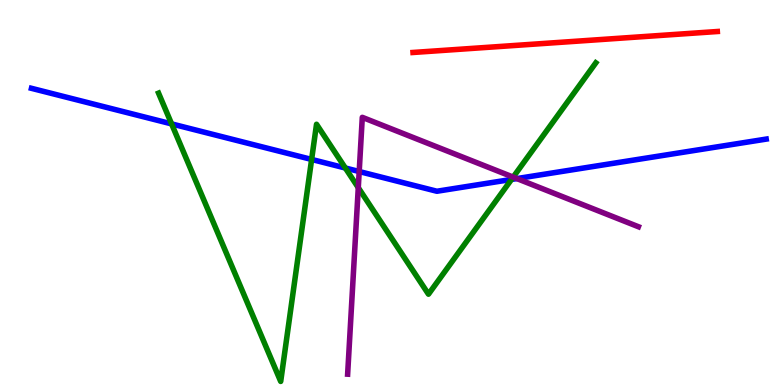[{'lines': ['blue', 'red'], 'intersections': []}, {'lines': ['green', 'red'], 'intersections': []}, {'lines': ['purple', 'red'], 'intersections': []}, {'lines': ['blue', 'green'], 'intersections': [{'x': 2.21, 'y': 6.78}, {'x': 4.02, 'y': 5.86}, {'x': 4.46, 'y': 5.64}, {'x': 6.6, 'y': 5.34}]}, {'lines': ['blue', 'purple'], 'intersections': [{'x': 4.63, 'y': 5.54}, {'x': 6.67, 'y': 5.36}]}, {'lines': ['green', 'purple'], 'intersections': [{'x': 4.62, 'y': 5.13}, {'x': 6.62, 'y': 5.4}]}]